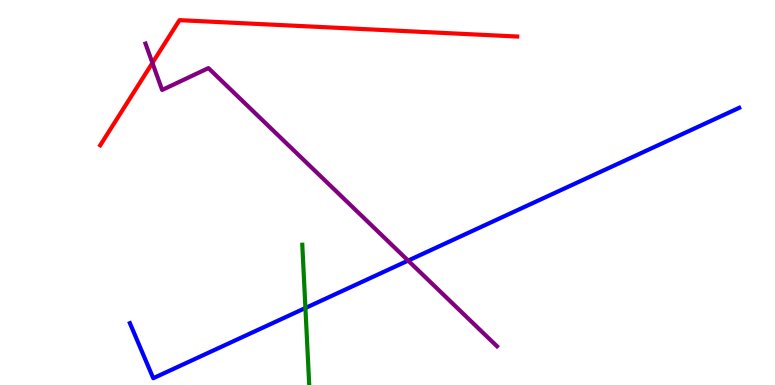[{'lines': ['blue', 'red'], 'intersections': []}, {'lines': ['green', 'red'], 'intersections': []}, {'lines': ['purple', 'red'], 'intersections': [{'x': 1.97, 'y': 8.37}]}, {'lines': ['blue', 'green'], 'intersections': [{'x': 3.94, 'y': 2.0}]}, {'lines': ['blue', 'purple'], 'intersections': [{'x': 5.27, 'y': 3.23}]}, {'lines': ['green', 'purple'], 'intersections': []}]